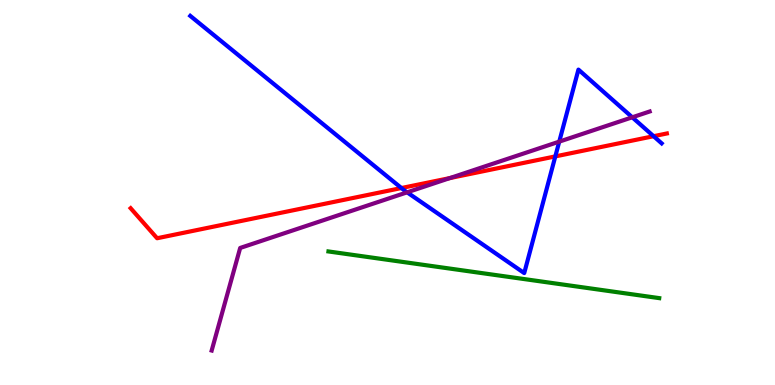[{'lines': ['blue', 'red'], 'intersections': [{'x': 5.18, 'y': 5.12}, {'x': 7.17, 'y': 5.94}, {'x': 8.43, 'y': 6.46}]}, {'lines': ['green', 'red'], 'intersections': []}, {'lines': ['purple', 'red'], 'intersections': [{'x': 5.81, 'y': 5.38}]}, {'lines': ['blue', 'green'], 'intersections': []}, {'lines': ['blue', 'purple'], 'intersections': [{'x': 5.25, 'y': 5.0}, {'x': 7.22, 'y': 6.32}, {'x': 8.16, 'y': 6.95}]}, {'lines': ['green', 'purple'], 'intersections': []}]